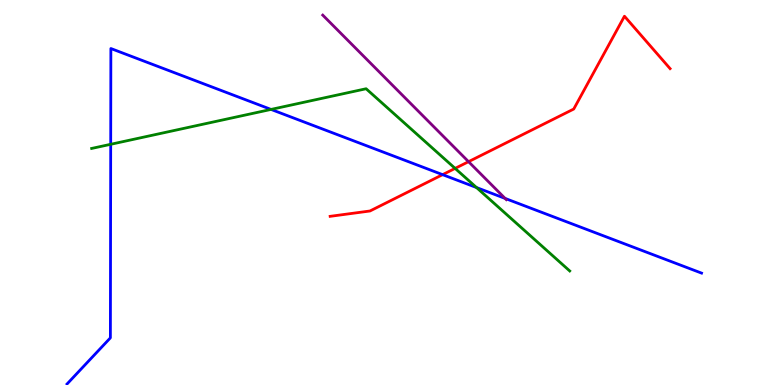[{'lines': ['blue', 'red'], 'intersections': [{'x': 5.71, 'y': 5.46}]}, {'lines': ['green', 'red'], 'intersections': [{'x': 5.87, 'y': 5.63}]}, {'lines': ['purple', 'red'], 'intersections': [{'x': 6.05, 'y': 5.8}]}, {'lines': ['blue', 'green'], 'intersections': [{'x': 1.43, 'y': 6.25}, {'x': 3.5, 'y': 7.16}, {'x': 6.15, 'y': 5.13}]}, {'lines': ['blue', 'purple'], 'intersections': [{'x': 6.52, 'y': 4.85}]}, {'lines': ['green', 'purple'], 'intersections': []}]